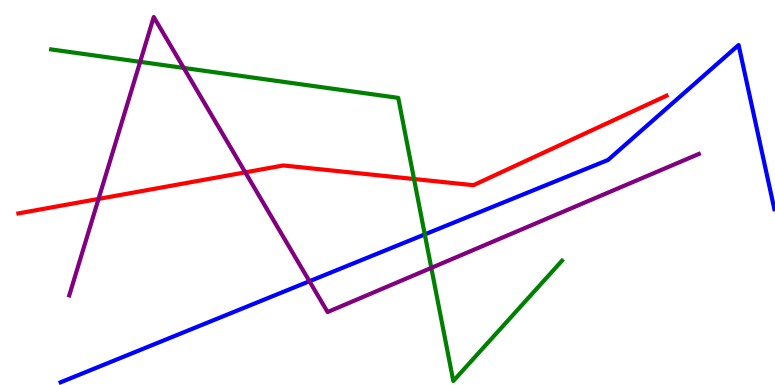[{'lines': ['blue', 'red'], 'intersections': []}, {'lines': ['green', 'red'], 'intersections': [{'x': 5.34, 'y': 5.35}]}, {'lines': ['purple', 'red'], 'intersections': [{'x': 1.27, 'y': 4.83}, {'x': 3.16, 'y': 5.52}]}, {'lines': ['blue', 'green'], 'intersections': [{'x': 5.48, 'y': 3.91}]}, {'lines': ['blue', 'purple'], 'intersections': [{'x': 3.99, 'y': 2.7}]}, {'lines': ['green', 'purple'], 'intersections': [{'x': 1.81, 'y': 8.39}, {'x': 2.37, 'y': 8.24}, {'x': 5.57, 'y': 3.04}]}]